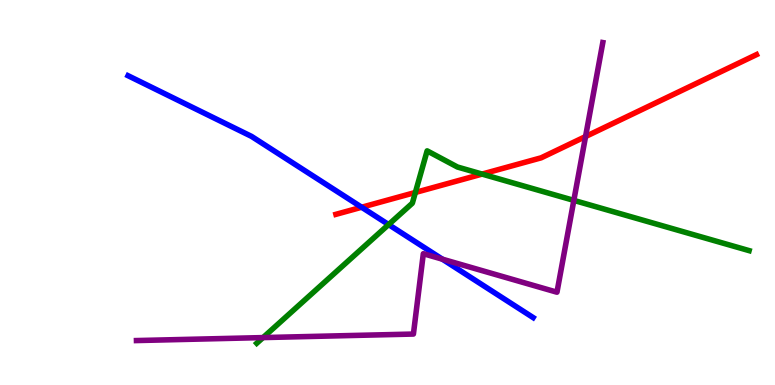[{'lines': ['blue', 'red'], 'intersections': [{'x': 4.67, 'y': 4.62}]}, {'lines': ['green', 'red'], 'intersections': [{'x': 5.36, 'y': 5.0}, {'x': 6.22, 'y': 5.48}]}, {'lines': ['purple', 'red'], 'intersections': [{'x': 7.56, 'y': 6.45}]}, {'lines': ['blue', 'green'], 'intersections': [{'x': 5.01, 'y': 4.17}]}, {'lines': ['blue', 'purple'], 'intersections': [{'x': 5.71, 'y': 3.27}]}, {'lines': ['green', 'purple'], 'intersections': [{'x': 3.39, 'y': 1.23}, {'x': 7.4, 'y': 4.8}]}]